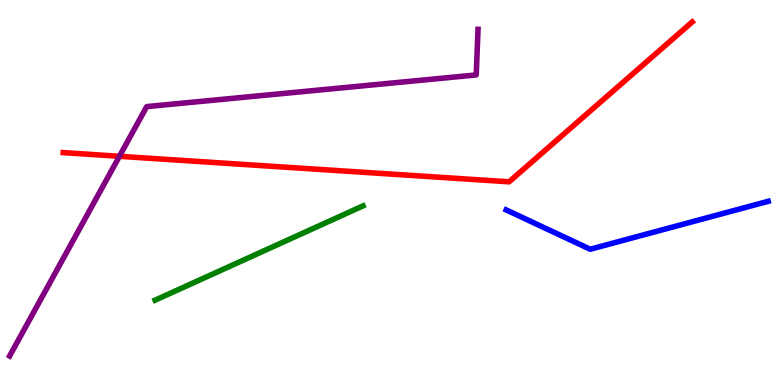[{'lines': ['blue', 'red'], 'intersections': []}, {'lines': ['green', 'red'], 'intersections': []}, {'lines': ['purple', 'red'], 'intersections': [{'x': 1.54, 'y': 5.94}]}, {'lines': ['blue', 'green'], 'intersections': []}, {'lines': ['blue', 'purple'], 'intersections': []}, {'lines': ['green', 'purple'], 'intersections': []}]